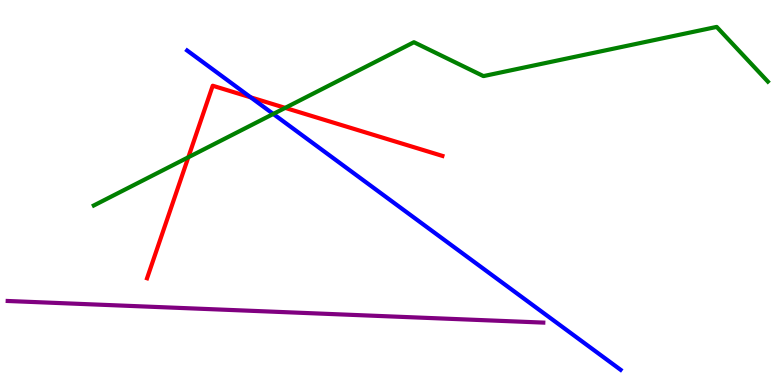[{'lines': ['blue', 'red'], 'intersections': [{'x': 3.24, 'y': 7.47}]}, {'lines': ['green', 'red'], 'intersections': [{'x': 2.43, 'y': 5.92}, {'x': 3.68, 'y': 7.2}]}, {'lines': ['purple', 'red'], 'intersections': []}, {'lines': ['blue', 'green'], 'intersections': [{'x': 3.53, 'y': 7.04}]}, {'lines': ['blue', 'purple'], 'intersections': []}, {'lines': ['green', 'purple'], 'intersections': []}]